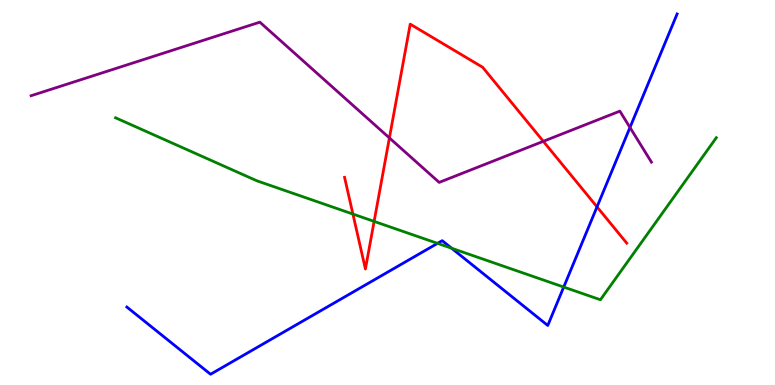[{'lines': ['blue', 'red'], 'intersections': [{'x': 7.7, 'y': 4.63}]}, {'lines': ['green', 'red'], 'intersections': [{'x': 4.55, 'y': 4.44}, {'x': 4.83, 'y': 4.25}]}, {'lines': ['purple', 'red'], 'intersections': [{'x': 5.02, 'y': 6.42}, {'x': 7.01, 'y': 6.33}]}, {'lines': ['blue', 'green'], 'intersections': [{'x': 5.65, 'y': 3.68}, {'x': 5.83, 'y': 3.55}, {'x': 7.27, 'y': 2.54}]}, {'lines': ['blue', 'purple'], 'intersections': [{'x': 8.13, 'y': 6.69}]}, {'lines': ['green', 'purple'], 'intersections': []}]